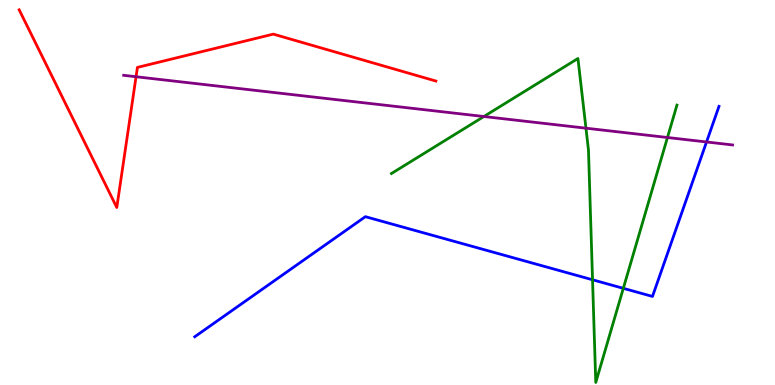[{'lines': ['blue', 'red'], 'intersections': []}, {'lines': ['green', 'red'], 'intersections': []}, {'lines': ['purple', 'red'], 'intersections': [{'x': 1.76, 'y': 8.01}]}, {'lines': ['blue', 'green'], 'intersections': [{'x': 7.65, 'y': 2.73}, {'x': 8.04, 'y': 2.51}]}, {'lines': ['blue', 'purple'], 'intersections': [{'x': 9.12, 'y': 6.31}]}, {'lines': ['green', 'purple'], 'intersections': [{'x': 6.24, 'y': 6.97}, {'x': 7.56, 'y': 6.67}, {'x': 8.61, 'y': 6.43}]}]